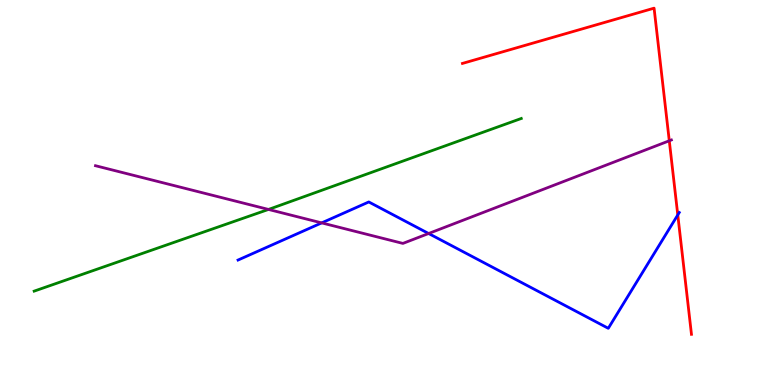[{'lines': ['blue', 'red'], 'intersections': [{'x': 8.75, 'y': 4.42}]}, {'lines': ['green', 'red'], 'intersections': []}, {'lines': ['purple', 'red'], 'intersections': [{'x': 8.64, 'y': 6.34}]}, {'lines': ['blue', 'green'], 'intersections': []}, {'lines': ['blue', 'purple'], 'intersections': [{'x': 4.15, 'y': 4.21}, {'x': 5.53, 'y': 3.93}]}, {'lines': ['green', 'purple'], 'intersections': [{'x': 3.46, 'y': 4.56}]}]